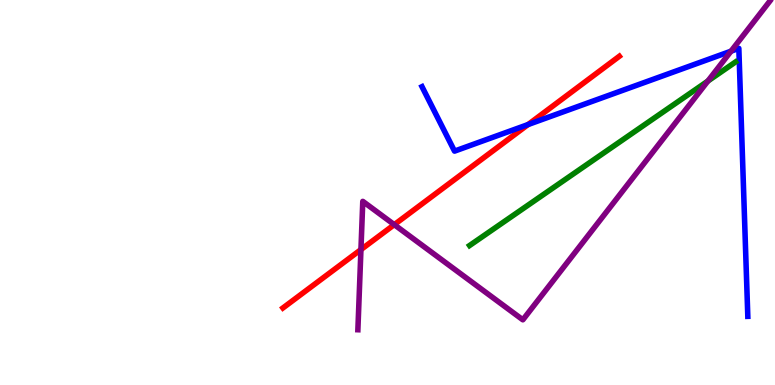[{'lines': ['blue', 'red'], 'intersections': [{'x': 6.81, 'y': 6.77}]}, {'lines': ['green', 'red'], 'intersections': []}, {'lines': ['purple', 'red'], 'intersections': [{'x': 4.66, 'y': 3.52}, {'x': 5.09, 'y': 4.16}]}, {'lines': ['blue', 'green'], 'intersections': []}, {'lines': ['blue', 'purple'], 'intersections': [{'x': 9.43, 'y': 8.67}]}, {'lines': ['green', 'purple'], 'intersections': [{'x': 9.13, 'y': 7.89}]}]